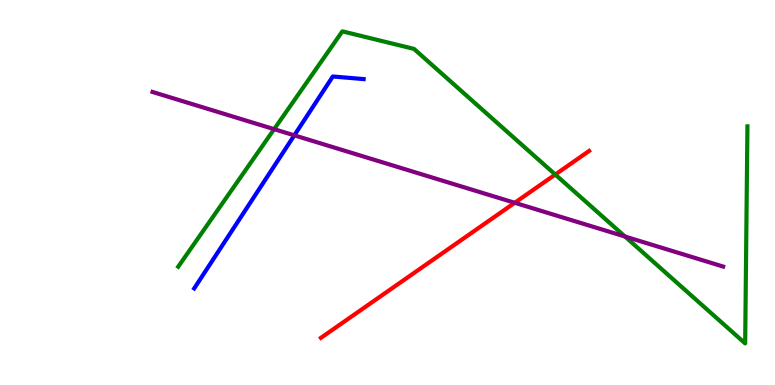[{'lines': ['blue', 'red'], 'intersections': []}, {'lines': ['green', 'red'], 'intersections': [{'x': 7.16, 'y': 5.47}]}, {'lines': ['purple', 'red'], 'intersections': [{'x': 6.64, 'y': 4.73}]}, {'lines': ['blue', 'green'], 'intersections': []}, {'lines': ['blue', 'purple'], 'intersections': [{'x': 3.8, 'y': 6.48}]}, {'lines': ['green', 'purple'], 'intersections': [{'x': 3.54, 'y': 6.65}, {'x': 8.06, 'y': 3.86}]}]